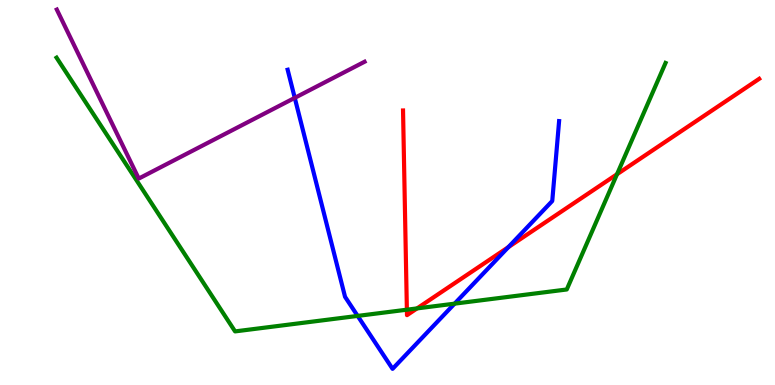[{'lines': ['blue', 'red'], 'intersections': [{'x': 6.56, 'y': 3.58}]}, {'lines': ['green', 'red'], 'intersections': [{'x': 5.25, 'y': 1.96}, {'x': 5.38, 'y': 1.99}, {'x': 7.96, 'y': 5.47}]}, {'lines': ['purple', 'red'], 'intersections': []}, {'lines': ['blue', 'green'], 'intersections': [{'x': 4.61, 'y': 1.79}, {'x': 5.87, 'y': 2.11}]}, {'lines': ['blue', 'purple'], 'intersections': [{'x': 3.8, 'y': 7.46}]}, {'lines': ['green', 'purple'], 'intersections': []}]